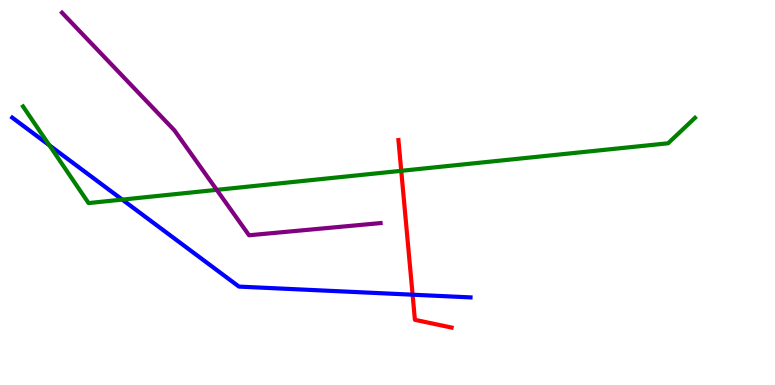[{'lines': ['blue', 'red'], 'intersections': [{'x': 5.32, 'y': 2.35}]}, {'lines': ['green', 'red'], 'intersections': [{'x': 5.18, 'y': 5.56}]}, {'lines': ['purple', 'red'], 'intersections': []}, {'lines': ['blue', 'green'], 'intersections': [{'x': 0.637, 'y': 6.23}, {'x': 1.58, 'y': 4.82}]}, {'lines': ['blue', 'purple'], 'intersections': []}, {'lines': ['green', 'purple'], 'intersections': [{'x': 2.8, 'y': 5.07}]}]